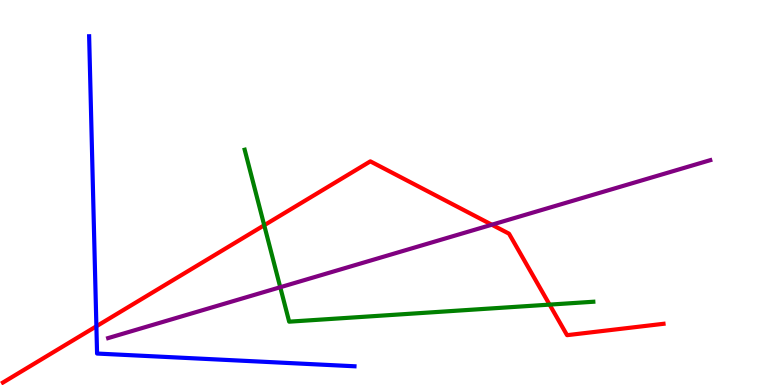[{'lines': ['blue', 'red'], 'intersections': [{'x': 1.24, 'y': 1.53}]}, {'lines': ['green', 'red'], 'intersections': [{'x': 3.41, 'y': 4.15}, {'x': 7.09, 'y': 2.09}]}, {'lines': ['purple', 'red'], 'intersections': [{'x': 6.35, 'y': 4.16}]}, {'lines': ['blue', 'green'], 'intersections': []}, {'lines': ['blue', 'purple'], 'intersections': []}, {'lines': ['green', 'purple'], 'intersections': [{'x': 3.62, 'y': 2.54}]}]